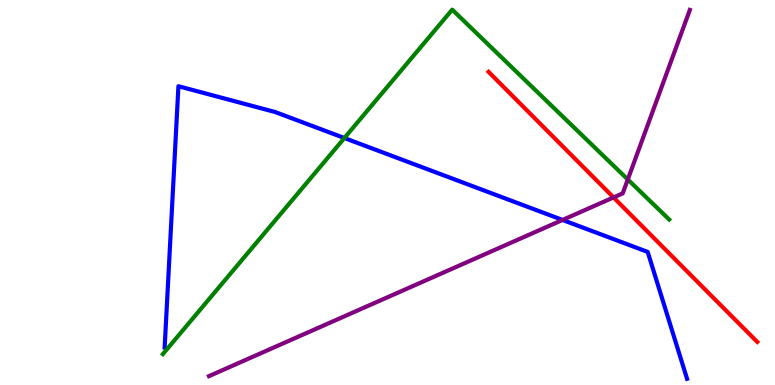[{'lines': ['blue', 'red'], 'intersections': []}, {'lines': ['green', 'red'], 'intersections': []}, {'lines': ['purple', 'red'], 'intersections': [{'x': 7.92, 'y': 4.87}]}, {'lines': ['blue', 'green'], 'intersections': [{'x': 4.44, 'y': 6.42}]}, {'lines': ['blue', 'purple'], 'intersections': [{'x': 7.26, 'y': 4.29}]}, {'lines': ['green', 'purple'], 'intersections': [{'x': 8.1, 'y': 5.34}]}]